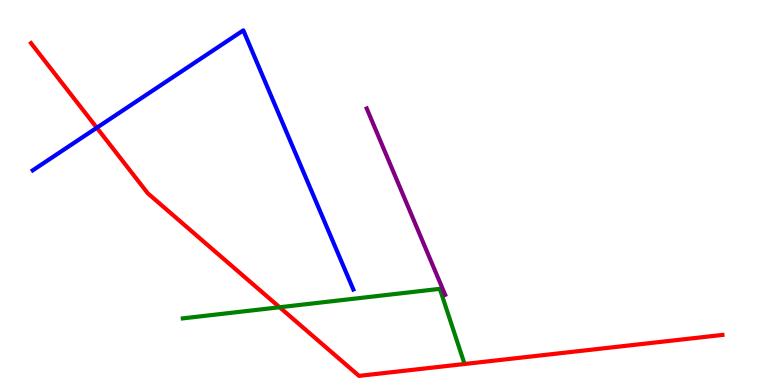[{'lines': ['blue', 'red'], 'intersections': [{'x': 1.25, 'y': 6.68}]}, {'lines': ['green', 'red'], 'intersections': [{'x': 3.61, 'y': 2.02}]}, {'lines': ['purple', 'red'], 'intersections': []}, {'lines': ['blue', 'green'], 'intersections': []}, {'lines': ['blue', 'purple'], 'intersections': []}, {'lines': ['green', 'purple'], 'intersections': []}]